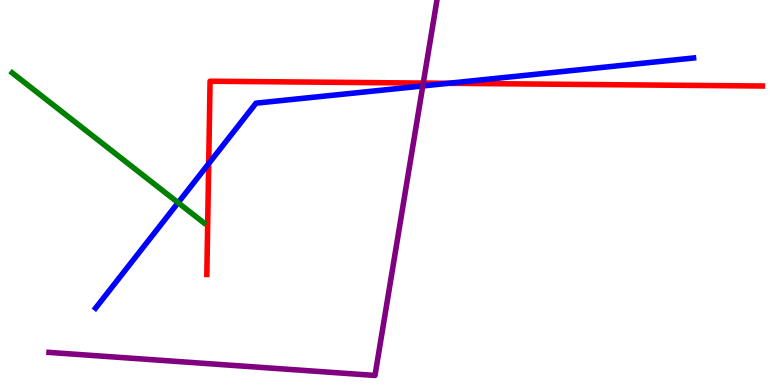[{'lines': ['blue', 'red'], 'intersections': [{'x': 2.69, 'y': 5.75}, {'x': 5.79, 'y': 7.84}]}, {'lines': ['green', 'red'], 'intersections': []}, {'lines': ['purple', 'red'], 'intersections': [{'x': 5.46, 'y': 7.84}]}, {'lines': ['blue', 'green'], 'intersections': [{'x': 2.3, 'y': 4.74}]}, {'lines': ['blue', 'purple'], 'intersections': [{'x': 5.46, 'y': 7.77}]}, {'lines': ['green', 'purple'], 'intersections': []}]